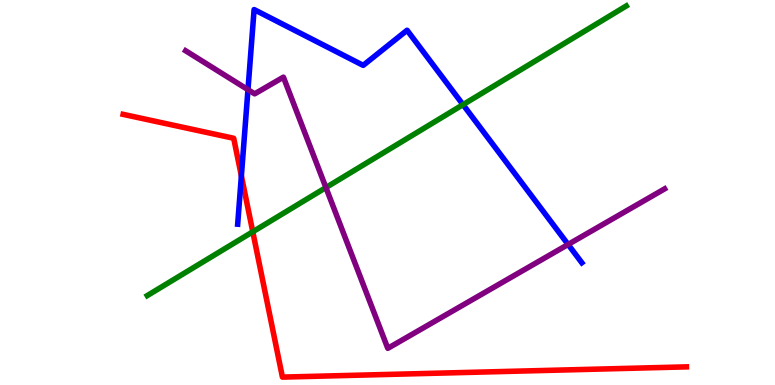[{'lines': ['blue', 'red'], 'intersections': [{'x': 3.11, 'y': 5.43}]}, {'lines': ['green', 'red'], 'intersections': [{'x': 3.26, 'y': 3.98}]}, {'lines': ['purple', 'red'], 'intersections': []}, {'lines': ['blue', 'green'], 'intersections': [{'x': 5.97, 'y': 7.28}]}, {'lines': ['blue', 'purple'], 'intersections': [{'x': 3.2, 'y': 7.67}, {'x': 7.33, 'y': 3.65}]}, {'lines': ['green', 'purple'], 'intersections': [{'x': 4.21, 'y': 5.13}]}]